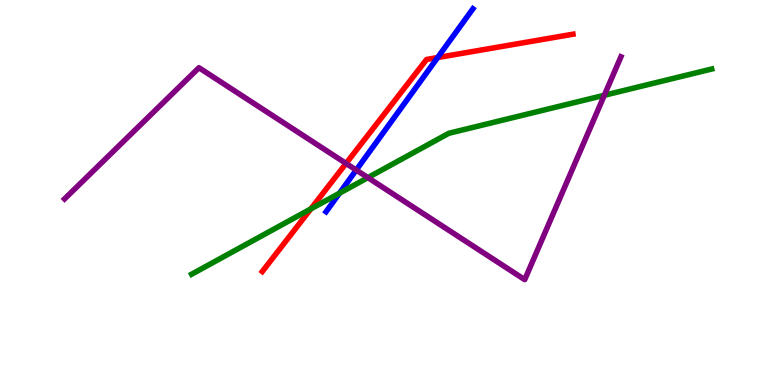[{'lines': ['blue', 'red'], 'intersections': [{'x': 5.65, 'y': 8.51}]}, {'lines': ['green', 'red'], 'intersections': [{'x': 4.01, 'y': 4.57}]}, {'lines': ['purple', 'red'], 'intersections': [{'x': 4.47, 'y': 5.76}]}, {'lines': ['blue', 'green'], 'intersections': [{'x': 4.38, 'y': 4.98}]}, {'lines': ['blue', 'purple'], 'intersections': [{'x': 4.6, 'y': 5.58}]}, {'lines': ['green', 'purple'], 'intersections': [{'x': 4.75, 'y': 5.39}, {'x': 7.8, 'y': 7.53}]}]